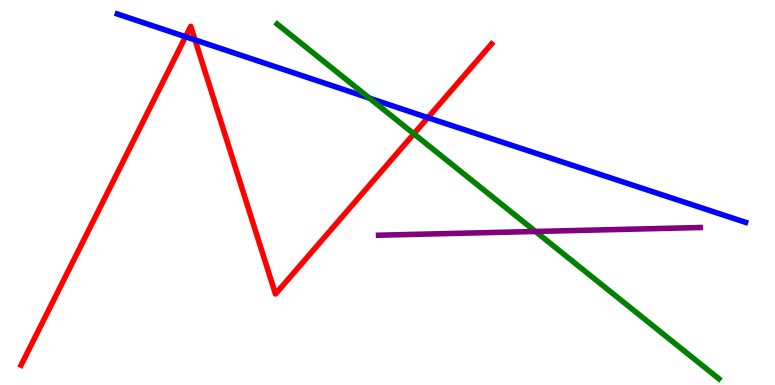[{'lines': ['blue', 'red'], 'intersections': [{'x': 2.39, 'y': 9.05}, {'x': 2.52, 'y': 8.96}, {'x': 5.52, 'y': 6.94}]}, {'lines': ['green', 'red'], 'intersections': [{'x': 5.34, 'y': 6.52}]}, {'lines': ['purple', 'red'], 'intersections': []}, {'lines': ['blue', 'green'], 'intersections': [{'x': 4.77, 'y': 7.45}]}, {'lines': ['blue', 'purple'], 'intersections': []}, {'lines': ['green', 'purple'], 'intersections': [{'x': 6.91, 'y': 3.99}]}]